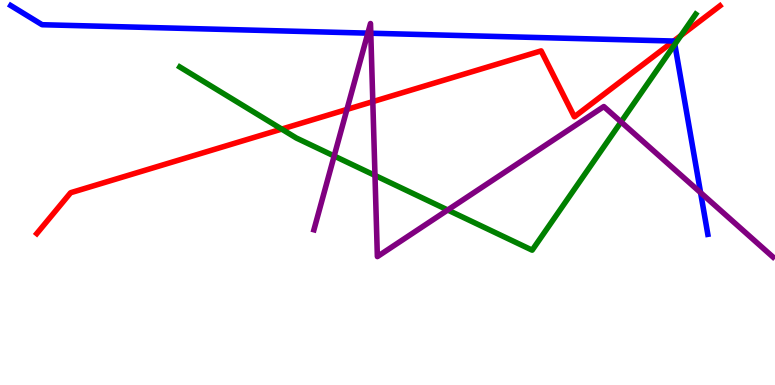[{'lines': ['blue', 'red'], 'intersections': [{'x': 8.69, 'y': 8.93}]}, {'lines': ['green', 'red'], 'intersections': [{'x': 3.63, 'y': 6.65}, {'x': 8.79, 'y': 9.08}]}, {'lines': ['purple', 'red'], 'intersections': [{'x': 4.48, 'y': 7.16}, {'x': 4.81, 'y': 7.36}]}, {'lines': ['blue', 'green'], 'intersections': [{'x': 8.71, 'y': 8.85}]}, {'lines': ['blue', 'purple'], 'intersections': [{'x': 4.75, 'y': 9.14}, {'x': 4.78, 'y': 9.14}, {'x': 9.04, 'y': 5.0}]}, {'lines': ['green', 'purple'], 'intersections': [{'x': 4.31, 'y': 5.95}, {'x': 4.84, 'y': 5.44}, {'x': 5.78, 'y': 4.55}, {'x': 8.01, 'y': 6.83}]}]